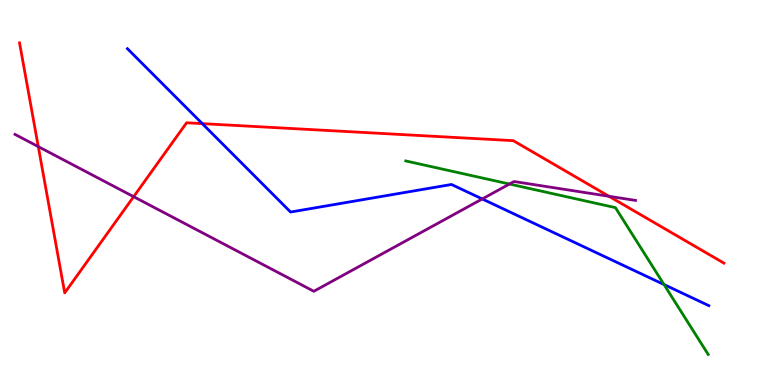[{'lines': ['blue', 'red'], 'intersections': [{'x': 2.61, 'y': 6.79}]}, {'lines': ['green', 'red'], 'intersections': []}, {'lines': ['purple', 'red'], 'intersections': [{'x': 0.494, 'y': 6.19}, {'x': 1.72, 'y': 4.89}, {'x': 7.86, 'y': 4.9}]}, {'lines': ['blue', 'green'], 'intersections': [{'x': 8.57, 'y': 2.61}]}, {'lines': ['blue', 'purple'], 'intersections': [{'x': 6.22, 'y': 4.83}]}, {'lines': ['green', 'purple'], 'intersections': [{'x': 6.57, 'y': 5.22}]}]